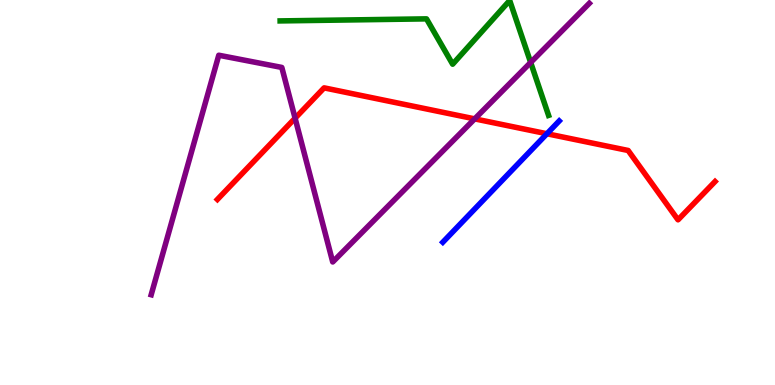[{'lines': ['blue', 'red'], 'intersections': [{'x': 7.06, 'y': 6.53}]}, {'lines': ['green', 'red'], 'intersections': []}, {'lines': ['purple', 'red'], 'intersections': [{'x': 3.81, 'y': 6.93}, {'x': 6.13, 'y': 6.91}]}, {'lines': ['blue', 'green'], 'intersections': []}, {'lines': ['blue', 'purple'], 'intersections': []}, {'lines': ['green', 'purple'], 'intersections': [{'x': 6.85, 'y': 8.38}]}]